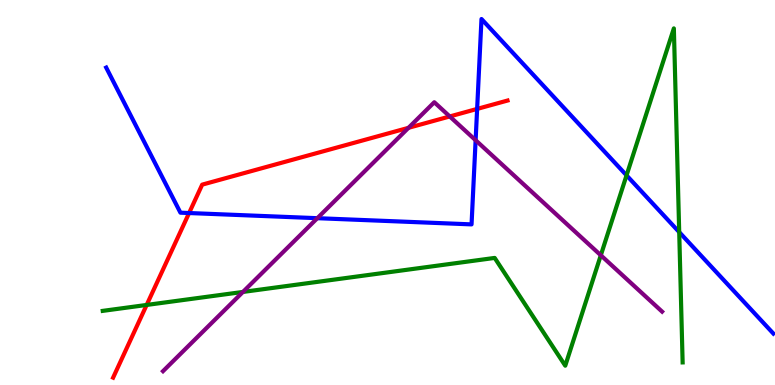[{'lines': ['blue', 'red'], 'intersections': [{'x': 2.44, 'y': 4.47}, {'x': 6.16, 'y': 7.17}]}, {'lines': ['green', 'red'], 'intersections': [{'x': 1.89, 'y': 2.08}]}, {'lines': ['purple', 'red'], 'intersections': [{'x': 5.27, 'y': 6.68}, {'x': 5.8, 'y': 6.98}]}, {'lines': ['blue', 'green'], 'intersections': [{'x': 8.08, 'y': 5.45}, {'x': 8.76, 'y': 3.97}]}, {'lines': ['blue', 'purple'], 'intersections': [{'x': 4.09, 'y': 4.33}, {'x': 6.14, 'y': 6.36}]}, {'lines': ['green', 'purple'], 'intersections': [{'x': 3.13, 'y': 2.42}, {'x': 7.75, 'y': 3.37}]}]